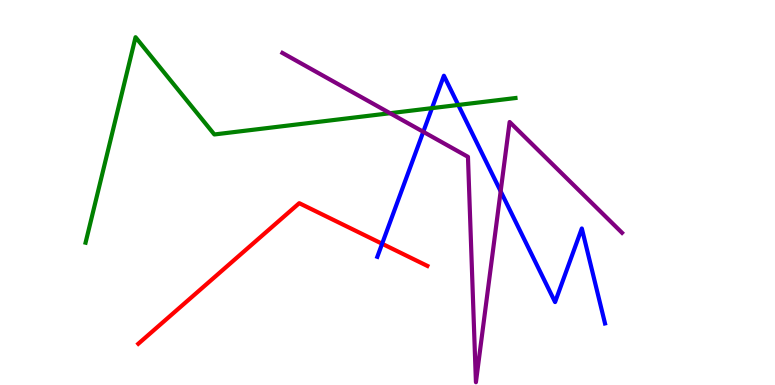[{'lines': ['blue', 'red'], 'intersections': [{'x': 4.93, 'y': 3.67}]}, {'lines': ['green', 'red'], 'intersections': []}, {'lines': ['purple', 'red'], 'intersections': []}, {'lines': ['blue', 'green'], 'intersections': [{'x': 5.57, 'y': 7.19}, {'x': 5.91, 'y': 7.27}]}, {'lines': ['blue', 'purple'], 'intersections': [{'x': 5.46, 'y': 6.58}, {'x': 6.46, 'y': 5.03}]}, {'lines': ['green', 'purple'], 'intersections': [{'x': 5.03, 'y': 7.06}]}]